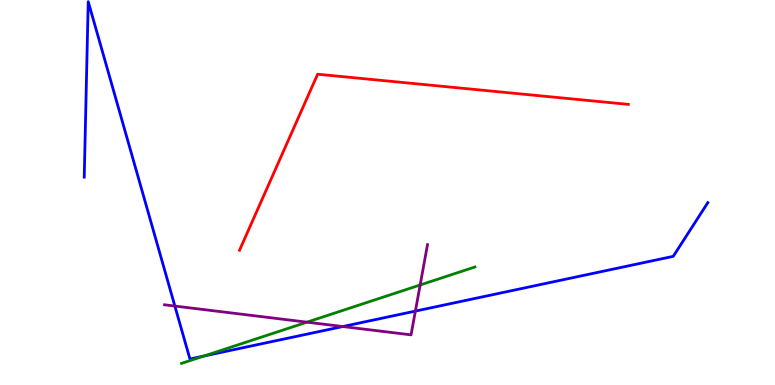[{'lines': ['blue', 'red'], 'intersections': []}, {'lines': ['green', 'red'], 'intersections': []}, {'lines': ['purple', 'red'], 'intersections': []}, {'lines': ['blue', 'green'], 'intersections': [{'x': 2.63, 'y': 0.753}]}, {'lines': ['blue', 'purple'], 'intersections': [{'x': 2.26, 'y': 2.05}, {'x': 4.42, 'y': 1.52}, {'x': 5.36, 'y': 1.92}]}, {'lines': ['green', 'purple'], 'intersections': [{'x': 3.96, 'y': 1.63}, {'x': 5.42, 'y': 2.6}]}]